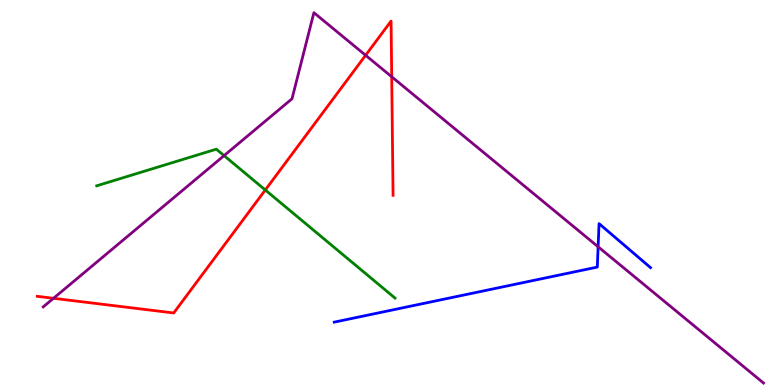[{'lines': ['blue', 'red'], 'intersections': []}, {'lines': ['green', 'red'], 'intersections': [{'x': 3.42, 'y': 5.07}]}, {'lines': ['purple', 'red'], 'intersections': [{'x': 0.69, 'y': 2.25}, {'x': 4.72, 'y': 8.56}, {'x': 5.05, 'y': 8.01}]}, {'lines': ['blue', 'green'], 'intersections': []}, {'lines': ['blue', 'purple'], 'intersections': [{'x': 7.72, 'y': 3.59}]}, {'lines': ['green', 'purple'], 'intersections': [{'x': 2.89, 'y': 5.96}]}]